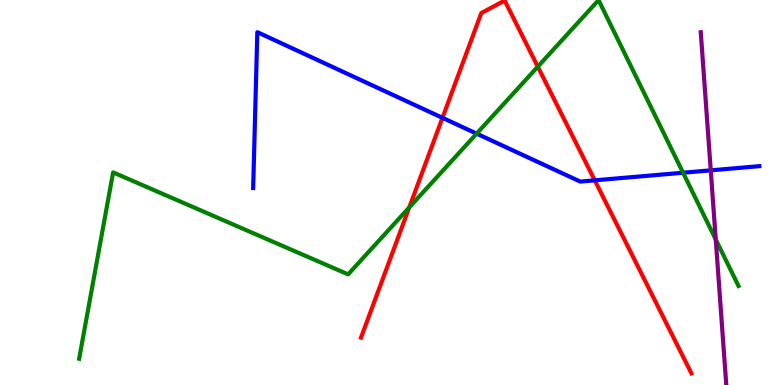[{'lines': ['blue', 'red'], 'intersections': [{'x': 5.71, 'y': 6.94}, {'x': 7.67, 'y': 5.32}]}, {'lines': ['green', 'red'], 'intersections': [{'x': 5.28, 'y': 4.61}, {'x': 6.94, 'y': 8.27}]}, {'lines': ['purple', 'red'], 'intersections': []}, {'lines': ['blue', 'green'], 'intersections': [{'x': 6.15, 'y': 6.53}, {'x': 8.81, 'y': 5.51}]}, {'lines': ['blue', 'purple'], 'intersections': [{'x': 9.17, 'y': 5.58}]}, {'lines': ['green', 'purple'], 'intersections': [{'x': 9.24, 'y': 3.78}]}]